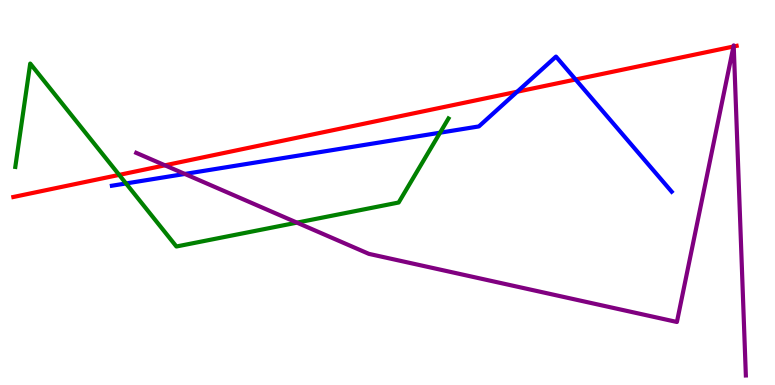[{'lines': ['blue', 'red'], 'intersections': [{'x': 6.67, 'y': 7.62}, {'x': 7.43, 'y': 7.93}]}, {'lines': ['green', 'red'], 'intersections': [{'x': 1.54, 'y': 5.46}]}, {'lines': ['purple', 'red'], 'intersections': [{'x': 2.13, 'y': 5.71}, {'x': 9.46, 'y': 8.79}, {'x': 9.47, 'y': 8.79}]}, {'lines': ['blue', 'green'], 'intersections': [{'x': 1.63, 'y': 5.24}, {'x': 5.68, 'y': 6.55}]}, {'lines': ['blue', 'purple'], 'intersections': [{'x': 2.38, 'y': 5.48}]}, {'lines': ['green', 'purple'], 'intersections': [{'x': 3.83, 'y': 4.22}]}]